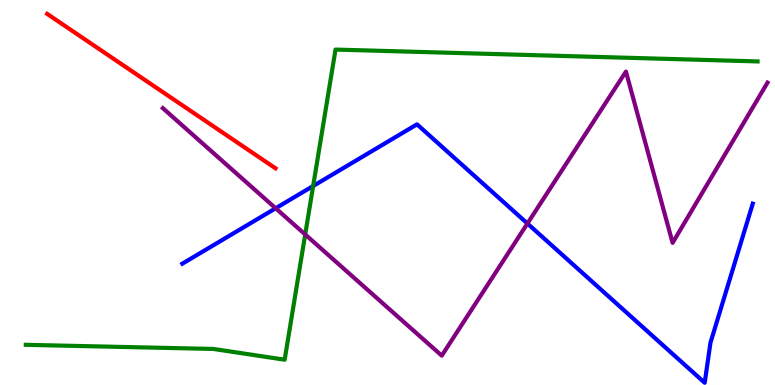[{'lines': ['blue', 'red'], 'intersections': []}, {'lines': ['green', 'red'], 'intersections': []}, {'lines': ['purple', 'red'], 'intersections': []}, {'lines': ['blue', 'green'], 'intersections': [{'x': 4.04, 'y': 5.17}]}, {'lines': ['blue', 'purple'], 'intersections': [{'x': 3.56, 'y': 4.59}, {'x': 6.81, 'y': 4.19}]}, {'lines': ['green', 'purple'], 'intersections': [{'x': 3.94, 'y': 3.91}]}]